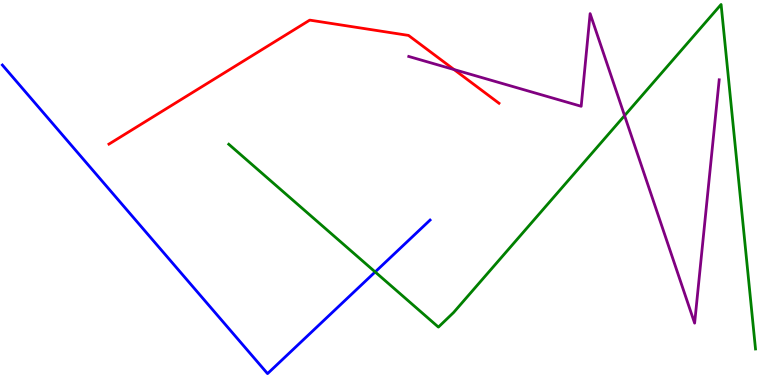[{'lines': ['blue', 'red'], 'intersections': []}, {'lines': ['green', 'red'], 'intersections': []}, {'lines': ['purple', 'red'], 'intersections': [{'x': 5.86, 'y': 8.19}]}, {'lines': ['blue', 'green'], 'intersections': [{'x': 4.84, 'y': 2.94}]}, {'lines': ['blue', 'purple'], 'intersections': []}, {'lines': ['green', 'purple'], 'intersections': [{'x': 8.06, 'y': 7.0}]}]